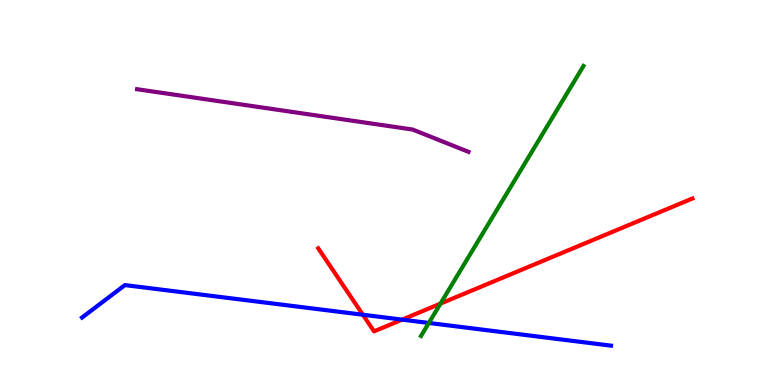[{'lines': ['blue', 'red'], 'intersections': [{'x': 4.68, 'y': 1.82}, {'x': 5.19, 'y': 1.7}]}, {'lines': ['green', 'red'], 'intersections': [{'x': 5.68, 'y': 2.11}]}, {'lines': ['purple', 'red'], 'intersections': []}, {'lines': ['blue', 'green'], 'intersections': [{'x': 5.53, 'y': 1.61}]}, {'lines': ['blue', 'purple'], 'intersections': []}, {'lines': ['green', 'purple'], 'intersections': []}]